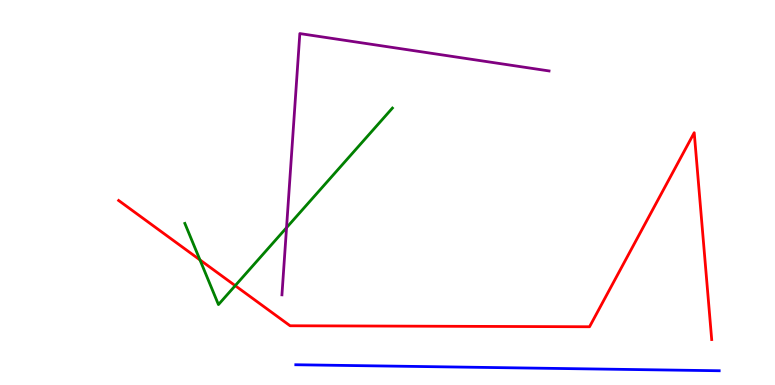[{'lines': ['blue', 'red'], 'intersections': []}, {'lines': ['green', 'red'], 'intersections': [{'x': 2.58, 'y': 3.25}, {'x': 3.03, 'y': 2.58}]}, {'lines': ['purple', 'red'], 'intersections': []}, {'lines': ['blue', 'green'], 'intersections': []}, {'lines': ['blue', 'purple'], 'intersections': []}, {'lines': ['green', 'purple'], 'intersections': [{'x': 3.7, 'y': 4.09}]}]